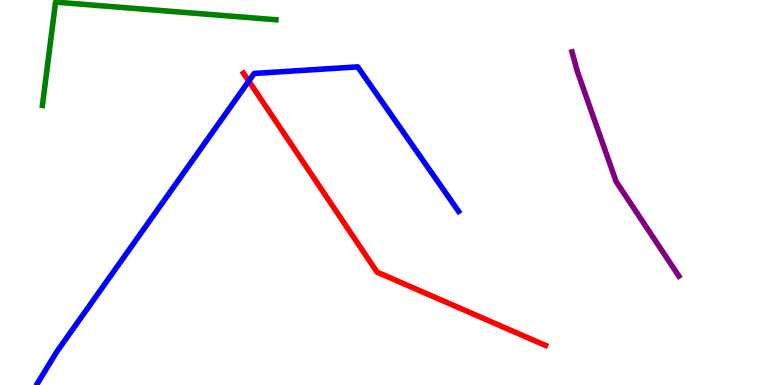[{'lines': ['blue', 'red'], 'intersections': [{'x': 3.21, 'y': 7.89}]}, {'lines': ['green', 'red'], 'intersections': []}, {'lines': ['purple', 'red'], 'intersections': []}, {'lines': ['blue', 'green'], 'intersections': []}, {'lines': ['blue', 'purple'], 'intersections': []}, {'lines': ['green', 'purple'], 'intersections': []}]